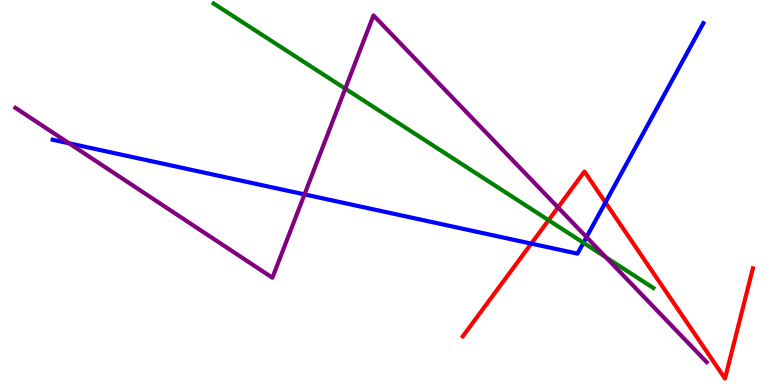[{'lines': ['blue', 'red'], 'intersections': [{'x': 6.86, 'y': 3.67}, {'x': 7.81, 'y': 4.74}]}, {'lines': ['green', 'red'], 'intersections': [{'x': 7.08, 'y': 4.28}]}, {'lines': ['purple', 'red'], 'intersections': [{'x': 7.2, 'y': 4.61}]}, {'lines': ['blue', 'green'], 'intersections': [{'x': 7.53, 'y': 3.69}]}, {'lines': ['blue', 'purple'], 'intersections': [{'x': 0.891, 'y': 6.28}, {'x': 3.93, 'y': 4.95}, {'x': 7.57, 'y': 3.84}]}, {'lines': ['green', 'purple'], 'intersections': [{'x': 4.45, 'y': 7.7}, {'x': 7.82, 'y': 3.32}]}]